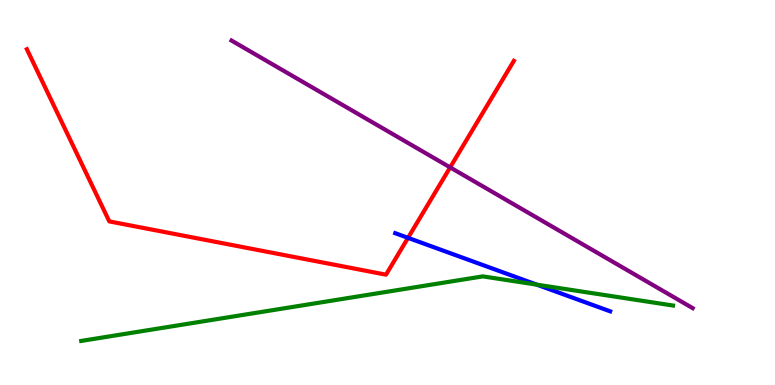[{'lines': ['blue', 'red'], 'intersections': [{'x': 5.26, 'y': 3.82}]}, {'lines': ['green', 'red'], 'intersections': []}, {'lines': ['purple', 'red'], 'intersections': [{'x': 5.81, 'y': 5.65}]}, {'lines': ['blue', 'green'], 'intersections': [{'x': 6.93, 'y': 2.61}]}, {'lines': ['blue', 'purple'], 'intersections': []}, {'lines': ['green', 'purple'], 'intersections': []}]